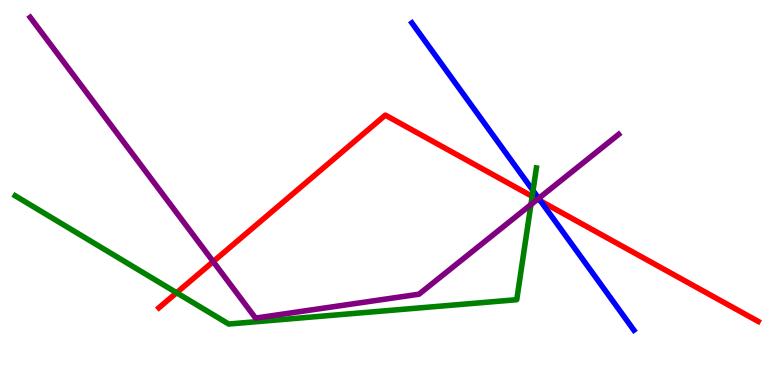[{'lines': ['blue', 'red'], 'intersections': [{'x': 6.98, 'y': 4.78}]}, {'lines': ['green', 'red'], 'intersections': [{'x': 2.28, 'y': 2.4}, {'x': 6.87, 'y': 4.9}]}, {'lines': ['purple', 'red'], 'intersections': [{'x': 2.75, 'y': 3.21}, {'x': 6.94, 'y': 4.82}]}, {'lines': ['blue', 'green'], 'intersections': [{'x': 6.88, 'y': 5.05}]}, {'lines': ['blue', 'purple'], 'intersections': [{'x': 6.95, 'y': 4.85}]}, {'lines': ['green', 'purple'], 'intersections': [{'x': 6.85, 'y': 4.69}]}]